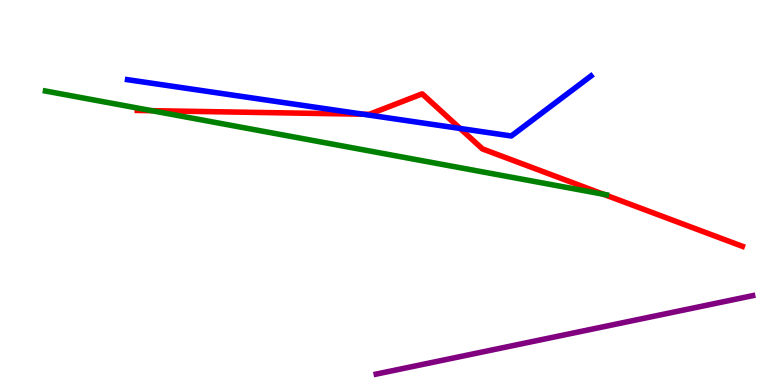[{'lines': ['blue', 'red'], 'intersections': [{'x': 4.68, 'y': 7.03}, {'x': 5.94, 'y': 6.66}]}, {'lines': ['green', 'red'], 'intersections': [{'x': 1.96, 'y': 7.13}, {'x': 7.79, 'y': 4.95}]}, {'lines': ['purple', 'red'], 'intersections': []}, {'lines': ['blue', 'green'], 'intersections': []}, {'lines': ['blue', 'purple'], 'intersections': []}, {'lines': ['green', 'purple'], 'intersections': []}]